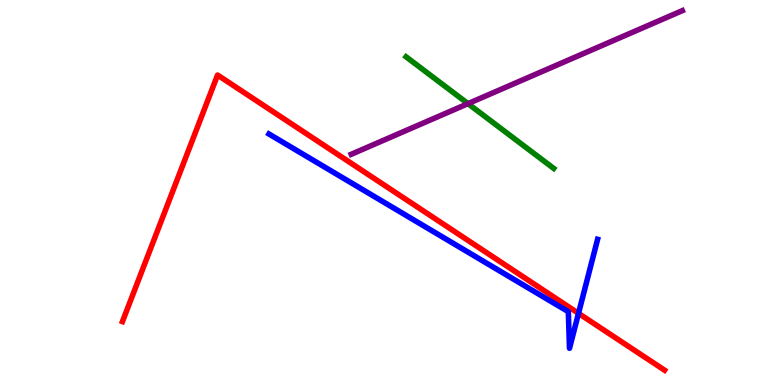[{'lines': ['blue', 'red'], 'intersections': [{'x': 7.46, 'y': 1.86}]}, {'lines': ['green', 'red'], 'intersections': []}, {'lines': ['purple', 'red'], 'intersections': []}, {'lines': ['blue', 'green'], 'intersections': []}, {'lines': ['blue', 'purple'], 'intersections': []}, {'lines': ['green', 'purple'], 'intersections': [{'x': 6.04, 'y': 7.31}]}]